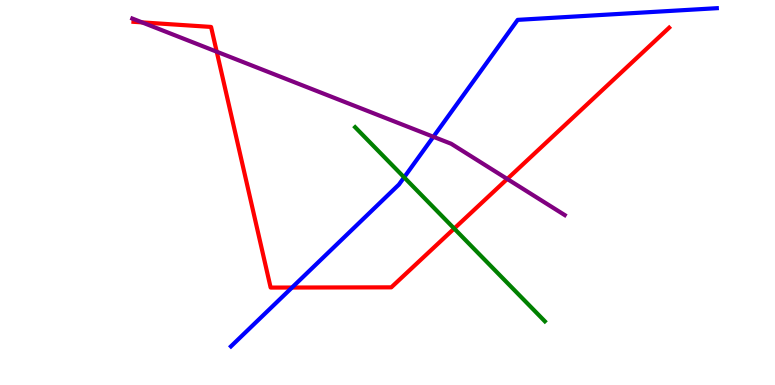[{'lines': ['blue', 'red'], 'intersections': [{'x': 3.77, 'y': 2.53}]}, {'lines': ['green', 'red'], 'intersections': [{'x': 5.86, 'y': 4.06}]}, {'lines': ['purple', 'red'], 'intersections': [{'x': 1.83, 'y': 9.42}, {'x': 2.8, 'y': 8.66}, {'x': 6.55, 'y': 5.35}]}, {'lines': ['blue', 'green'], 'intersections': [{'x': 5.21, 'y': 5.39}]}, {'lines': ['blue', 'purple'], 'intersections': [{'x': 5.59, 'y': 6.45}]}, {'lines': ['green', 'purple'], 'intersections': []}]